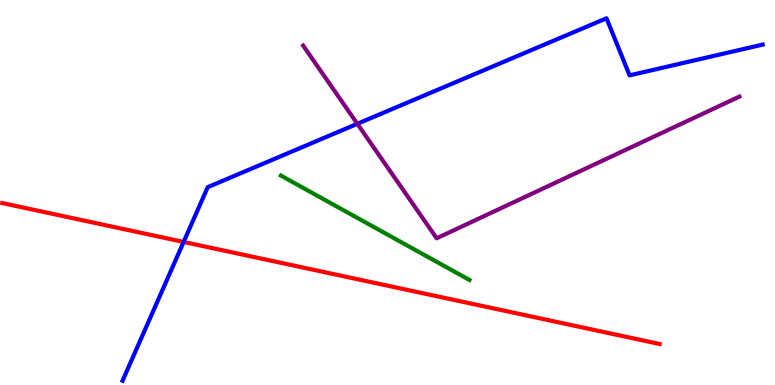[{'lines': ['blue', 'red'], 'intersections': [{'x': 2.37, 'y': 3.72}]}, {'lines': ['green', 'red'], 'intersections': []}, {'lines': ['purple', 'red'], 'intersections': []}, {'lines': ['blue', 'green'], 'intersections': []}, {'lines': ['blue', 'purple'], 'intersections': [{'x': 4.61, 'y': 6.78}]}, {'lines': ['green', 'purple'], 'intersections': []}]